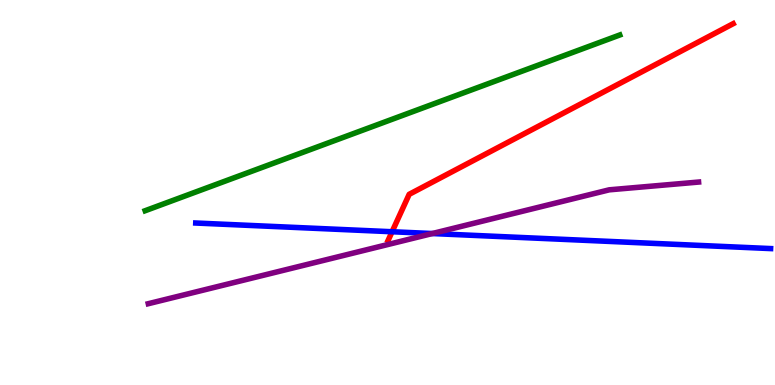[{'lines': ['blue', 'red'], 'intersections': [{'x': 5.06, 'y': 3.98}]}, {'lines': ['green', 'red'], 'intersections': []}, {'lines': ['purple', 'red'], 'intersections': []}, {'lines': ['blue', 'green'], 'intersections': []}, {'lines': ['blue', 'purple'], 'intersections': [{'x': 5.58, 'y': 3.93}]}, {'lines': ['green', 'purple'], 'intersections': []}]